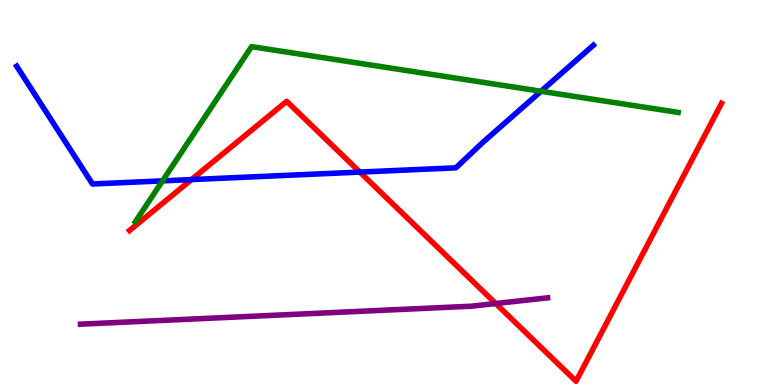[{'lines': ['blue', 'red'], 'intersections': [{'x': 2.47, 'y': 5.34}, {'x': 4.64, 'y': 5.53}]}, {'lines': ['green', 'red'], 'intersections': []}, {'lines': ['purple', 'red'], 'intersections': [{'x': 6.4, 'y': 2.12}]}, {'lines': ['blue', 'green'], 'intersections': [{'x': 2.1, 'y': 5.3}, {'x': 6.98, 'y': 7.63}]}, {'lines': ['blue', 'purple'], 'intersections': []}, {'lines': ['green', 'purple'], 'intersections': []}]